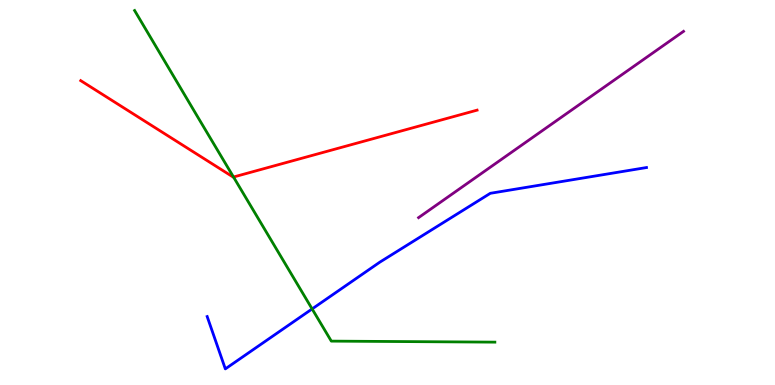[{'lines': ['blue', 'red'], 'intersections': []}, {'lines': ['green', 'red'], 'intersections': [{'x': 3.01, 'y': 5.4}]}, {'lines': ['purple', 'red'], 'intersections': []}, {'lines': ['blue', 'green'], 'intersections': [{'x': 4.03, 'y': 1.98}]}, {'lines': ['blue', 'purple'], 'intersections': []}, {'lines': ['green', 'purple'], 'intersections': []}]